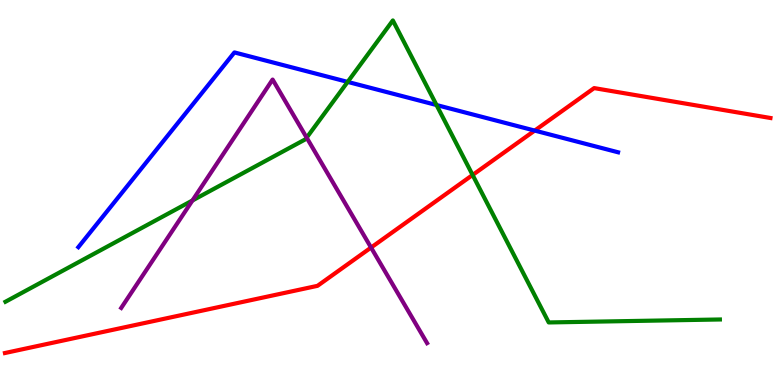[{'lines': ['blue', 'red'], 'intersections': [{'x': 6.9, 'y': 6.61}]}, {'lines': ['green', 'red'], 'intersections': [{'x': 6.1, 'y': 5.46}]}, {'lines': ['purple', 'red'], 'intersections': [{'x': 4.79, 'y': 3.57}]}, {'lines': ['blue', 'green'], 'intersections': [{'x': 4.49, 'y': 7.87}, {'x': 5.63, 'y': 7.27}]}, {'lines': ['blue', 'purple'], 'intersections': []}, {'lines': ['green', 'purple'], 'intersections': [{'x': 2.48, 'y': 4.79}, {'x': 3.96, 'y': 6.42}]}]